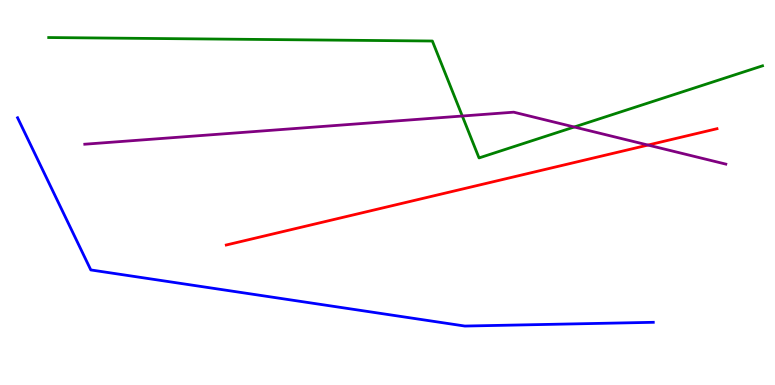[{'lines': ['blue', 'red'], 'intersections': []}, {'lines': ['green', 'red'], 'intersections': []}, {'lines': ['purple', 'red'], 'intersections': [{'x': 8.36, 'y': 6.23}]}, {'lines': ['blue', 'green'], 'intersections': []}, {'lines': ['blue', 'purple'], 'intersections': []}, {'lines': ['green', 'purple'], 'intersections': [{'x': 5.97, 'y': 6.99}, {'x': 7.41, 'y': 6.7}]}]